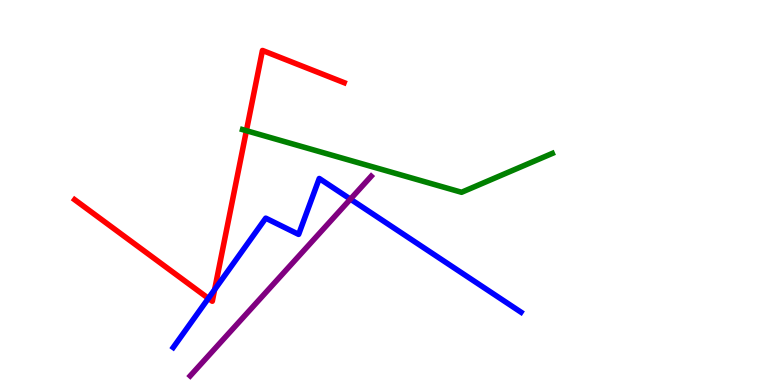[{'lines': ['blue', 'red'], 'intersections': [{'x': 2.69, 'y': 2.25}, {'x': 2.77, 'y': 2.48}]}, {'lines': ['green', 'red'], 'intersections': [{'x': 3.18, 'y': 6.61}]}, {'lines': ['purple', 'red'], 'intersections': []}, {'lines': ['blue', 'green'], 'intersections': []}, {'lines': ['blue', 'purple'], 'intersections': [{'x': 4.52, 'y': 4.83}]}, {'lines': ['green', 'purple'], 'intersections': []}]